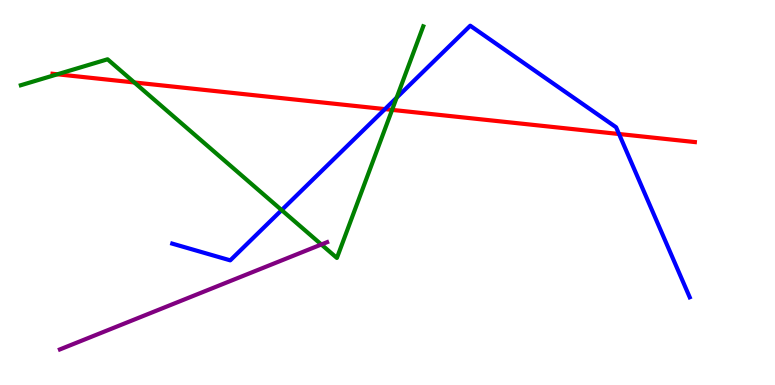[{'lines': ['blue', 'red'], 'intersections': [{'x': 4.97, 'y': 7.17}, {'x': 7.99, 'y': 6.52}]}, {'lines': ['green', 'red'], 'intersections': [{'x': 0.741, 'y': 8.07}, {'x': 1.73, 'y': 7.86}, {'x': 5.06, 'y': 7.15}]}, {'lines': ['purple', 'red'], 'intersections': []}, {'lines': ['blue', 'green'], 'intersections': [{'x': 3.63, 'y': 4.54}, {'x': 5.12, 'y': 7.46}]}, {'lines': ['blue', 'purple'], 'intersections': []}, {'lines': ['green', 'purple'], 'intersections': [{'x': 4.15, 'y': 3.65}]}]